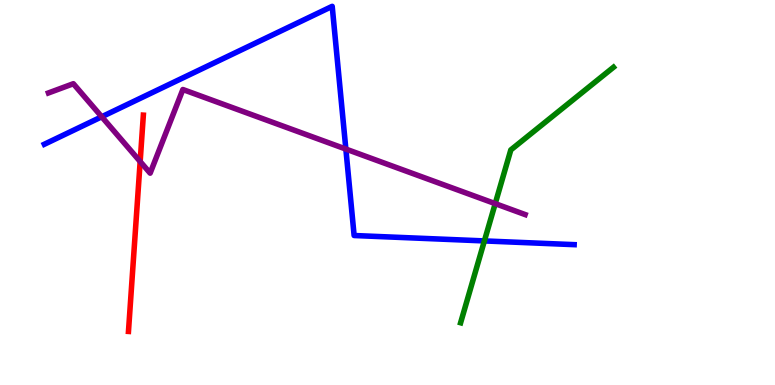[{'lines': ['blue', 'red'], 'intersections': []}, {'lines': ['green', 'red'], 'intersections': []}, {'lines': ['purple', 'red'], 'intersections': [{'x': 1.81, 'y': 5.8}]}, {'lines': ['blue', 'green'], 'intersections': [{'x': 6.25, 'y': 3.74}]}, {'lines': ['blue', 'purple'], 'intersections': [{'x': 1.31, 'y': 6.97}, {'x': 4.46, 'y': 6.13}]}, {'lines': ['green', 'purple'], 'intersections': [{'x': 6.39, 'y': 4.71}]}]